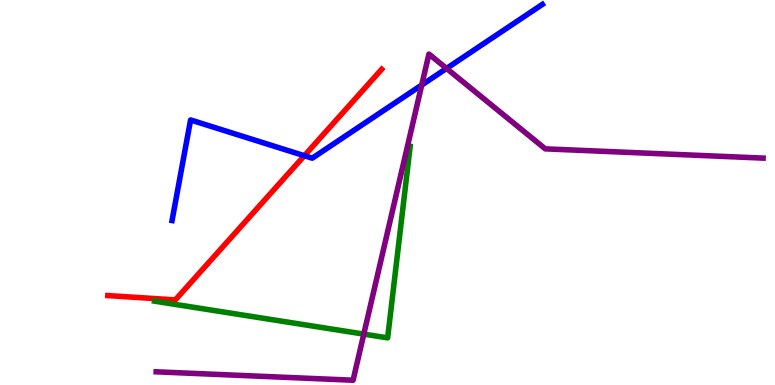[{'lines': ['blue', 'red'], 'intersections': [{'x': 3.93, 'y': 5.96}]}, {'lines': ['green', 'red'], 'intersections': []}, {'lines': ['purple', 'red'], 'intersections': []}, {'lines': ['blue', 'green'], 'intersections': []}, {'lines': ['blue', 'purple'], 'intersections': [{'x': 5.44, 'y': 7.79}, {'x': 5.76, 'y': 8.22}]}, {'lines': ['green', 'purple'], 'intersections': [{'x': 4.69, 'y': 1.32}]}]